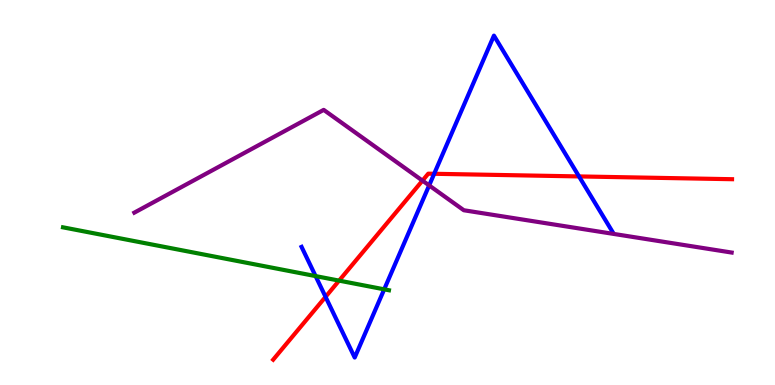[{'lines': ['blue', 'red'], 'intersections': [{'x': 4.2, 'y': 2.29}, {'x': 5.6, 'y': 5.49}, {'x': 7.47, 'y': 5.42}]}, {'lines': ['green', 'red'], 'intersections': [{'x': 4.38, 'y': 2.71}]}, {'lines': ['purple', 'red'], 'intersections': [{'x': 5.45, 'y': 5.31}]}, {'lines': ['blue', 'green'], 'intersections': [{'x': 4.07, 'y': 2.83}, {'x': 4.96, 'y': 2.48}]}, {'lines': ['blue', 'purple'], 'intersections': [{'x': 5.54, 'y': 5.18}]}, {'lines': ['green', 'purple'], 'intersections': []}]